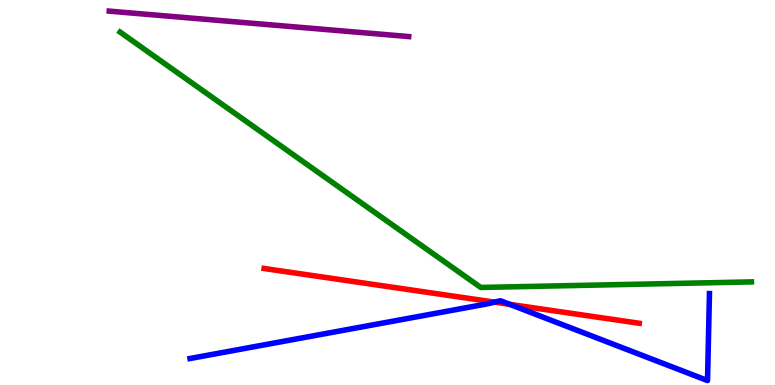[{'lines': ['blue', 'red'], 'intersections': [{'x': 6.38, 'y': 2.15}, {'x': 6.58, 'y': 2.09}]}, {'lines': ['green', 'red'], 'intersections': []}, {'lines': ['purple', 'red'], 'intersections': []}, {'lines': ['blue', 'green'], 'intersections': []}, {'lines': ['blue', 'purple'], 'intersections': []}, {'lines': ['green', 'purple'], 'intersections': []}]